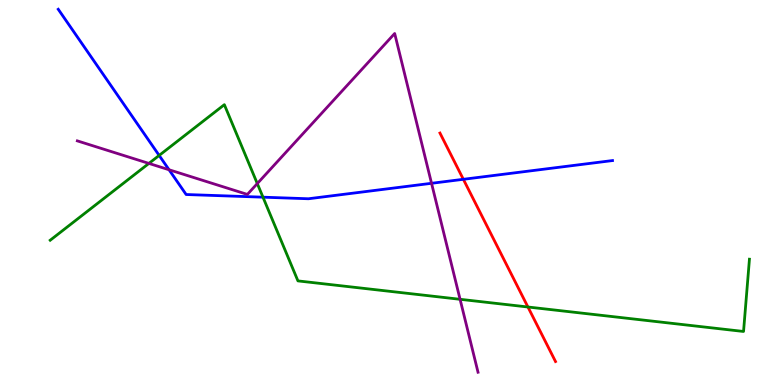[{'lines': ['blue', 'red'], 'intersections': [{'x': 5.98, 'y': 5.34}]}, {'lines': ['green', 'red'], 'intersections': [{'x': 6.81, 'y': 2.03}]}, {'lines': ['purple', 'red'], 'intersections': []}, {'lines': ['blue', 'green'], 'intersections': [{'x': 2.05, 'y': 5.96}, {'x': 3.39, 'y': 4.88}]}, {'lines': ['blue', 'purple'], 'intersections': [{'x': 2.18, 'y': 5.59}, {'x': 5.57, 'y': 5.24}]}, {'lines': ['green', 'purple'], 'intersections': [{'x': 1.92, 'y': 5.76}, {'x': 3.32, 'y': 5.23}, {'x': 5.94, 'y': 2.23}]}]